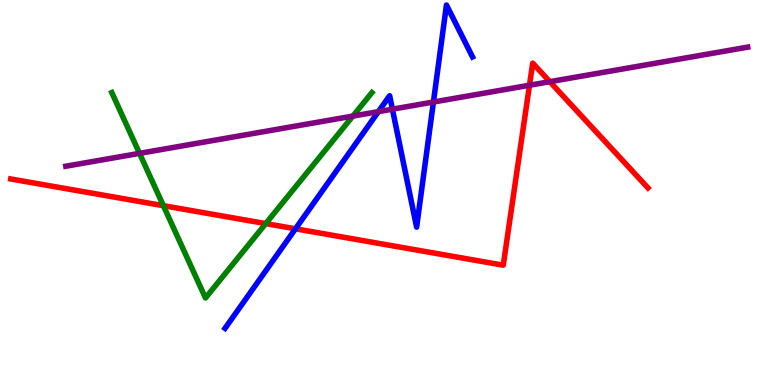[{'lines': ['blue', 'red'], 'intersections': [{'x': 3.81, 'y': 4.06}]}, {'lines': ['green', 'red'], 'intersections': [{'x': 2.11, 'y': 4.66}, {'x': 3.43, 'y': 4.19}]}, {'lines': ['purple', 'red'], 'intersections': [{'x': 6.83, 'y': 7.79}, {'x': 7.09, 'y': 7.88}]}, {'lines': ['blue', 'green'], 'intersections': []}, {'lines': ['blue', 'purple'], 'intersections': [{'x': 4.88, 'y': 7.1}, {'x': 5.06, 'y': 7.16}, {'x': 5.59, 'y': 7.35}]}, {'lines': ['green', 'purple'], 'intersections': [{'x': 1.8, 'y': 6.02}, {'x': 4.55, 'y': 6.98}]}]